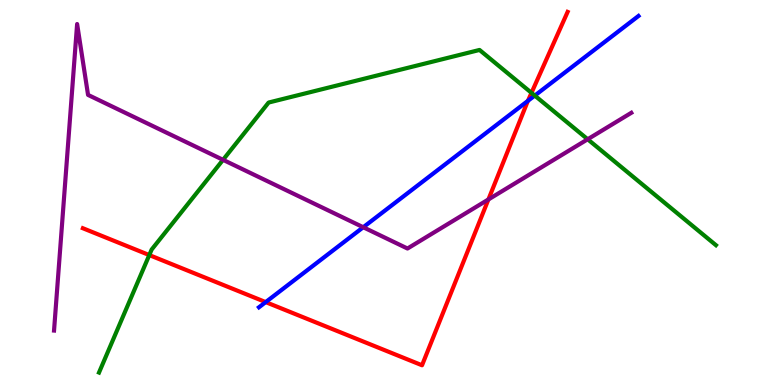[{'lines': ['blue', 'red'], 'intersections': [{'x': 3.43, 'y': 2.15}, {'x': 6.81, 'y': 7.38}]}, {'lines': ['green', 'red'], 'intersections': [{'x': 1.93, 'y': 3.37}, {'x': 6.86, 'y': 7.59}]}, {'lines': ['purple', 'red'], 'intersections': [{'x': 6.3, 'y': 4.82}]}, {'lines': ['blue', 'green'], 'intersections': [{'x': 6.9, 'y': 7.52}]}, {'lines': ['blue', 'purple'], 'intersections': [{'x': 4.69, 'y': 4.1}]}, {'lines': ['green', 'purple'], 'intersections': [{'x': 2.88, 'y': 5.85}, {'x': 7.58, 'y': 6.38}]}]